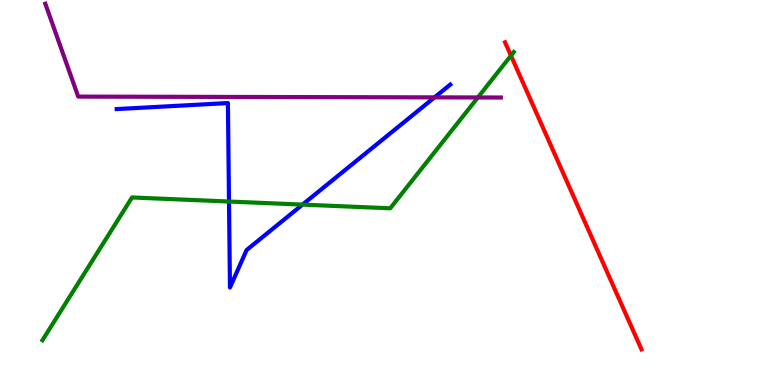[{'lines': ['blue', 'red'], 'intersections': []}, {'lines': ['green', 'red'], 'intersections': [{'x': 6.59, 'y': 8.56}]}, {'lines': ['purple', 'red'], 'intersections': []}, {'lines': ['blue', 'green'], 'intersections': [{'x': 2.95, 'y': 4.77}, {'x': 3.9, 'y': 4.69}]}, {'lines': ['blue', 'purple'], 'intersections': [{'x': 5.61, 'y': 7.47}]}, {'lines': ['green', 'purple'], 'intersections': [{'x': 6.17, 'y': 7.47}]}]